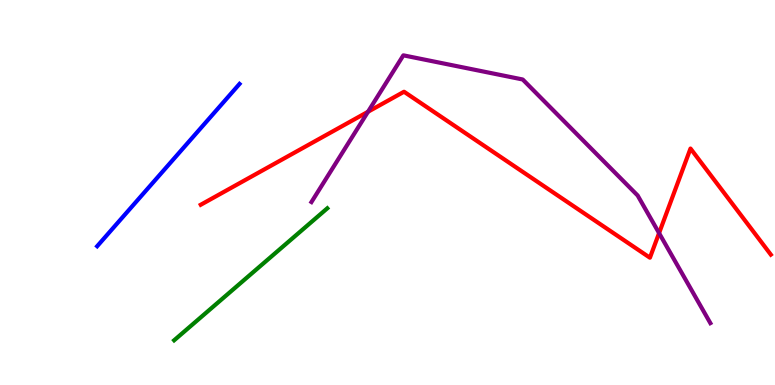[{'lines': ['blue', 'red'], 'intersections': []}, {'lines': ['green', 'red'], 'intersections': []}, {'lines': ['purple', 'red'], 'intersections': [{'x': 4.75, 'y': 7.1}, {'x': 8.5, 'y': 3.95}]}, {'lines': ['blue', 'green'], 'intersections': []}, {'lines': ['blue', 'purple'], 'intersections': []}, {'lines': ['green', 'purple'], 'intersections': []}]